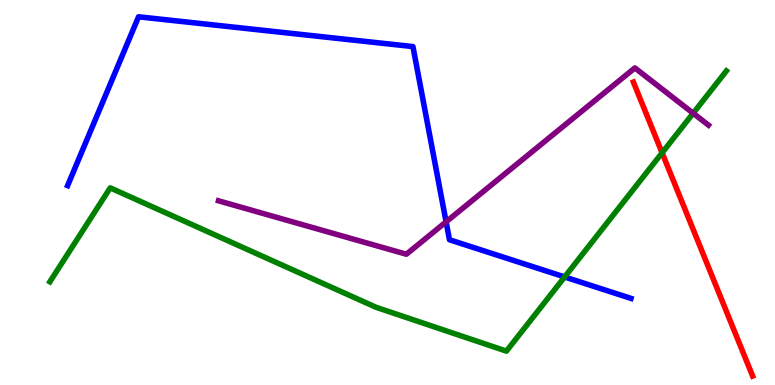[{'lines': ['blue', 'red'], 'intersections': []}, {'lines': ['green', 'red'], 'intersections': [{'x': 8.54, 'y': 6.03}]}, {'lines': ['purple', 'red'], 'intersections': []}, {'lines': ['blue', 'green'], 'intersections': [{'x': 7.29, 'y': 2.81}]}, {'lines': ['blue', 'purple'], 'intersections': [{'x': 5.76, 'y': 4.24}]}, {'lines': ['green', 'purple'], 'intersections': [{'x': 8.94, 'y': 7.06}]}]